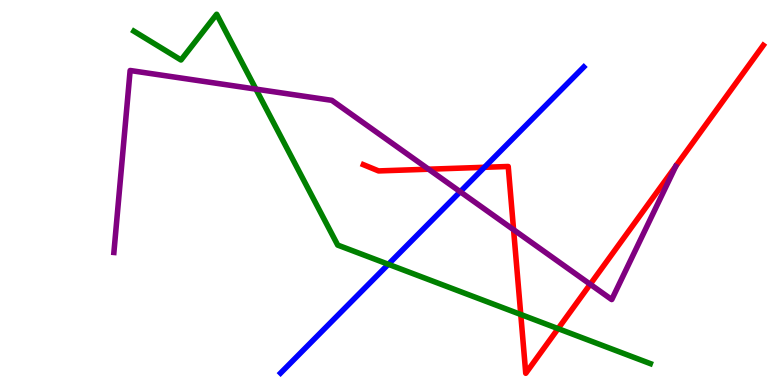[{'lines': ['blue', 'red'], 'intersections': [{'x': 6.25, 'y': 5.65}]}, {'lines': ['green', 'red'], 'intersections': [{'x': 6.72, 'y': 1.83}, {'x': 7.2, 'y': 1.46}]}, {'lines': ['purple', 'red'], 'intersections': [{'x': 5.53, 'y': 5.6}, {'x': 6.63, 'y': 4.03}, {'x': 7.62, 'y': 2.62}]}, {'lines': ['blue', 'green'], 'intersections': [{'x': 5.01, 'y': 3.14}]}, {'lines': ['blue', 'purple'], 'intersections': [{'x': 5.94, 'y': 5.02}]}, {'lines': ['green', 'purple'], 'intersections': [{'x': 3.3, 'y': 7.69}]}]